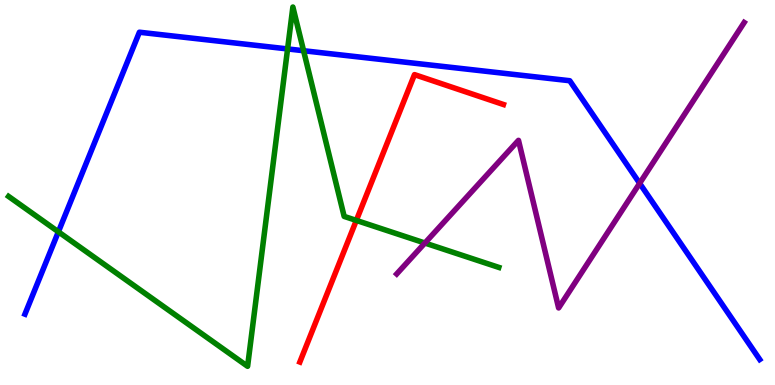[{'lines': ['blue', 'red'], 'intersections': []}, {'lines': ['green', 'red'], 'intersections': [{'x': 4.6, 'y': 4.27}]}, {'lines': ['purple', 'red'], 'intersections': []}, {'lines': ['blue', 'green'], 'intersections': [{'x': 0.753, 'y': 3.98}, {'x': 3.71, 'y': 8.73}, {'x': 3.92, 'y': 8.68}]}, {'lines': ['blue', 'purple'], 'intersections': [{'x': 8.25, 'y': 5.24}]}, {'lines': ['green', 'purple'], 'intersections': [{'x': 5.48, 'y': 3.69}]}]